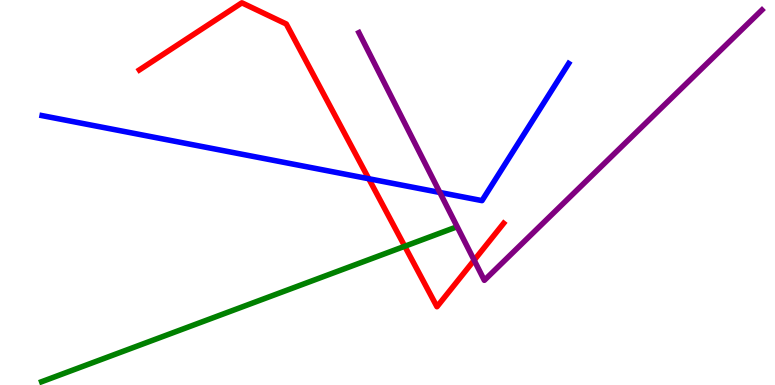[{'lines': ['blue', 'red'], 'intersections': [{'x': 4.76, 'y': 5.36}]}, {'lines': ['green', 'red'], 'intersections': [{'x': 5.22, 'y': 3.6}]}, {'lines': ['purple', 'red'], 'intersections': [{'x': 6.12, 'y': 3.24}]}, {'lines': ['blue', 'green'], 'intersections': []}, {'lines': ['blue', 'purple'], 'intersections': [{'x': 5.68, 'y': 5.0}]}, {'lines': ['green', 'purple'], 'intersections': []}]